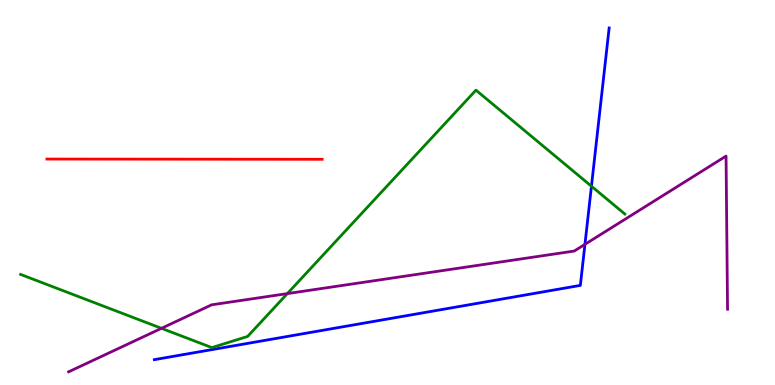[{'lines': ['blue', 'red'], 'intersections': []}, {'lines': ['green', 'red'], 'intersections': []}, {'lines': ['purple', 'red'], 'intersections': []}, {'lines': ['blue', 'green'], 'intersections': [{'x': 7.63, 'y': 5.16}]}, {'lines': ['blue', 'purple'], 'intersections': [{'x': 7.55, 'y': 3.65}]}, {'lines': ['green', 'purple'], 'intersections': [{'x': 2.08, 'y': 1.47}, {'x': 3.71, 'y': 2.37}]}]